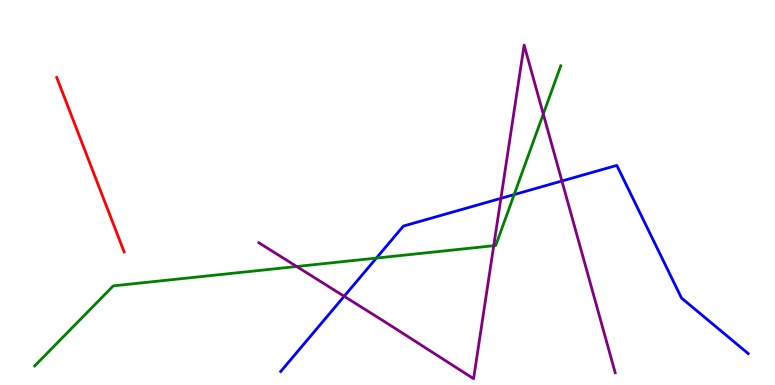[{'lines': ['blue', 'red'], 'intersections': []}, {'lines': ['green', 'red'], 'intersections': []}, {'lines': ['purple', 'red'], 'intersections': []}, {'lines': ['blue', 'green'], 'intersections': [{'x': 4.86, 'y': 3.3}, {'x': 6.63, 'y': 4.95}]}, {'lines': ['blue', 'purple'], 'intersections': [{'x': 4.44, 'y': 2.3}, {'x': 6.46, 'y': 4.85}, {'x': 7.25, 'y': 5.3}]}, {'lines': ['green', 'purple'], 'intersections': [{'x': 3.83, 'y': 3.08}, {'x': 6.37, 'y': 3.62}, {'x': 7.01, 'y': 7.04}]}]